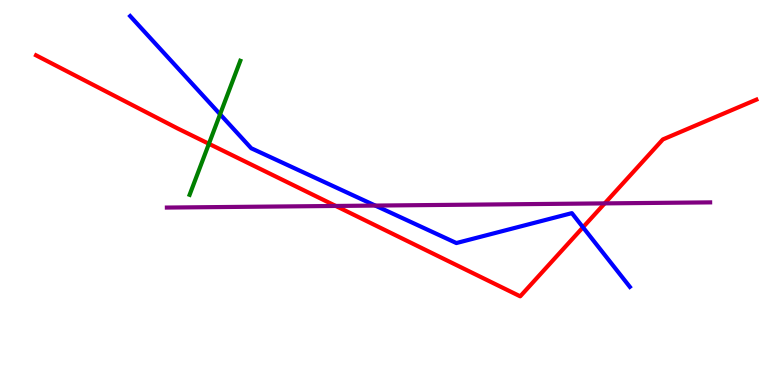[{'lines': ['blue', 'red'], 'intersections': [{'x': 7.52, 'y': 4.1}]}, {'lines': ['green', 'red'], 'intersections': [{'x': 2.7, 'y': 6.27}]}, {'lines': ['purple', 'red'], 'intersections': [{'x': 4.33, 'y': 4.65}, {'x': 7.8, 'y': 4.72}]}, {'lines': ['blue', 'green'], 'intersections': [{'x': 2.84, 'y': 7.03}]}, {'lines': ['blue', 'purple'], 'intersections': [{'x': 4.84, 'y': 4.66}]}, {'lines': ['green', 'purple'], 'intersections': []}]